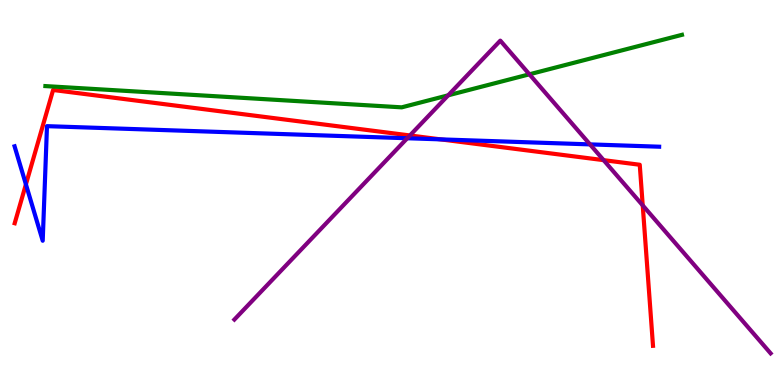[{'lines': ['blue', 'red'], 'intersections': [{'x': 0.334, 'y': 5.21}, {'x': 5.69, 'y': 6.38}]}, {'lines': ['green', 'red'], 'intersections': []}, {'lines': ['purple', 'red'], 'intersections': [{'x': 5.29, 'y': 6.48}, {'x': 7.79, 'y': 5.84}, {'x': 8.29, 'y': 4.67}]}, {'lines': ['blue', 'green'], 'intersections': []}, {'lines': ['blue', 'purple'], 'intersections': [{'x': 5.25, 'y': 6.41}, {'x': 7.61, 'y': 6.25}]}, {'lines': ['green', 'purple'], 'intersections': [{'x': 5.78, 'y': 7.52}, {'x': 6.83, 'y': 8.07}]}]